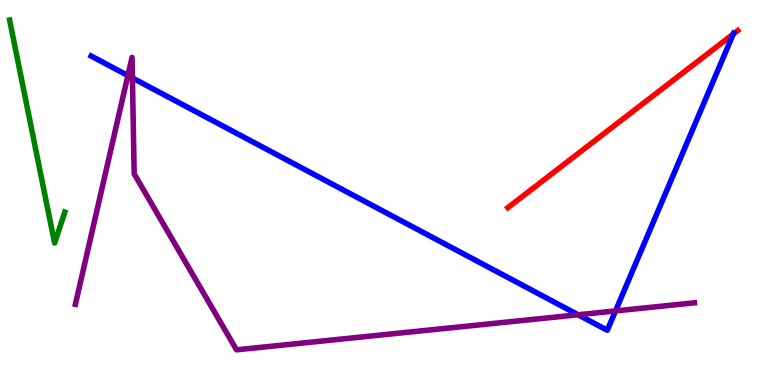[{'lines': ['blue', 'red'], 'intersections': [{'x': 9.46, 'y': 9.12}]}, {'lines': ['green', 'red'], 'intersections': []}, {'lines': ['purple', 'red'], 'intersections': []}, {'lines': ['blue', 'green'], 'intersections': []}, {'lines': ['blue', 'purple'], 'intersections': [{'x': 1.65, 'y': 8.04}, {'x': 1.71, 'y': 7.98}, {'x': 7.46, 'y': 1.82}, {'x': 7.94, 'y': 1.92}]}, {'lines': ['green', 'purple'], 'intersections': []}]